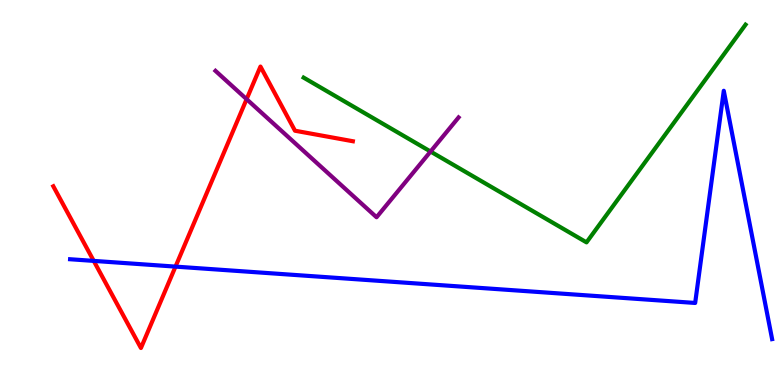[{'lines': ['blue', 'red'], 'intersections': [{'x': 1.21, 'y': 3.22}, {'x': 2.26, 'y': 3.07}]}, {'lines': ['green', 'red'], 'intersections': []}, {'lines': ['purple', 'red'], 'intersections': [{'x': 3.18, 'y': 7.42}]}, {'lines': ['blue', 'green'], 'intersections': []}, {'lines': ['blue', 'purple'], 'intersections': []}, {'lines': ['green', 'purple'], 'intersections': [{'x': 5.56, 'y': 6.06}]}]